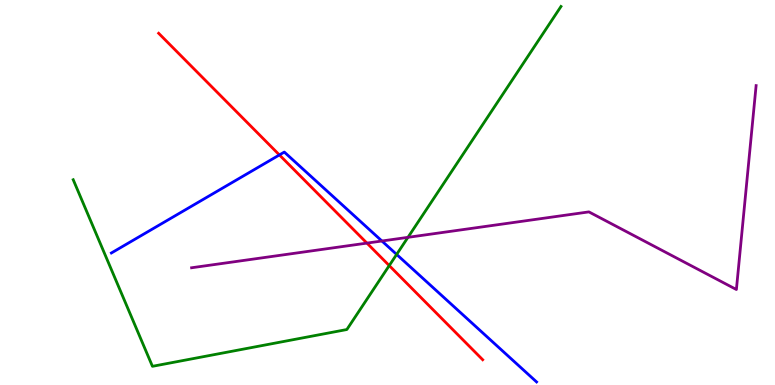[{'lines': ['blue', 'red'], 'intersections': [{'x': 3.61, 'y': 5.98}]}, {'lines': ['green', 'red'], 'intersections': [{'x': 5.02, 'y': 3.1}]}, {'lines': ['purple', 'red'], 'intersections': [{'x': 4.73, 'y': 3.69}]}, {'lines': ['blue', 'green'], 'intersections': [{'x': 5.12, 'y': 3.39}]}, {'lines': ['blue', 'purple'], 'intersections': [{'x': 4.93, 'y': 3.74}]}, {'lines': ['green', 'purple'], 'intersections': [{'x': 5.26, 'y': 3.84}]}]